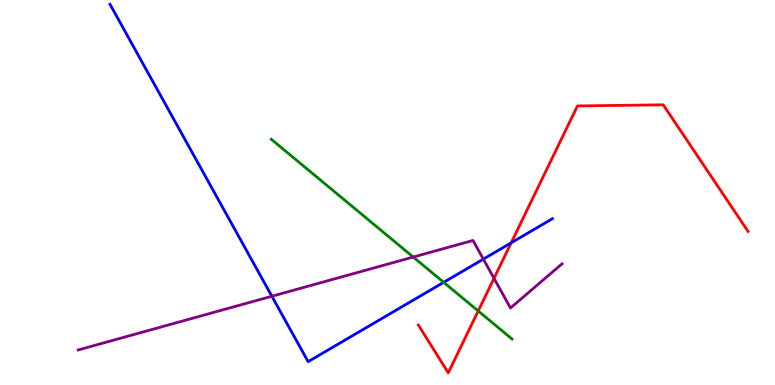[{'lines': ['blue', 'red'], 'intersections': [{'x': 6.6, 'y': 3.69}]}, {'lines': ['green', 'red'], 'intersections': [{'x': 6.17, 'y': 1.92}]}, {'lines': ['purple', 'red'], 'intersections': [{'x': 6.37, 'y': 2.77}]}, {'lines': ['blue', 'green'], 'intersections': [{'x': 5.73, 'y': 2.67}]}, {'lines': ['blue', 'purple'], 'intersections': [{'x': 3.51, 'y': 2.31}, {'x': 6.24, 'y': 3.27}]}, {'lines': ['green', 'purple'], 'intersections': [{'x': 5.33, 'y': 3.32}]}]